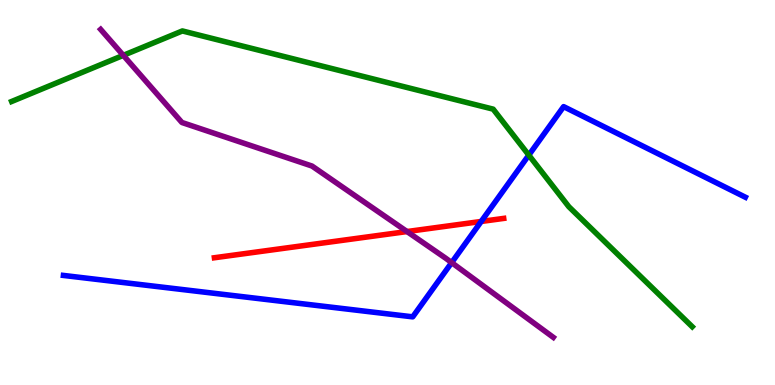[{'lines': ['blue', 'red'], 'intersections': [{'x': 6.21, 'y': 4.25}]}, {'lines': ['green', 'red'], 'intersections': []}, {'lines': ['purple', 'red'], 'intersections': [{'x': 5.25, 'y': 3.99}]}, {'lines': ['blue', 'green'], 'intersections': [{'x': 6.82, 'y': 5.97}]}, {'lines': ['blue', 'purple'], 'intersections': [{'x': 5.83, 'y': 3.18}]}, {'lines': ['green', 'purple'], 'intersections': [{'x': 1.59, 'y': 8.56}]}]